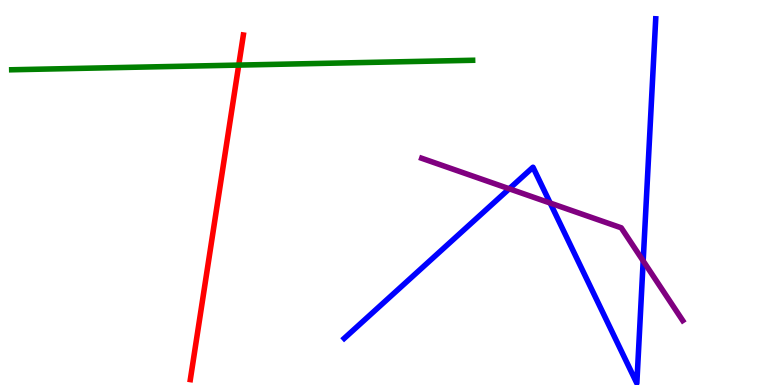[{'lines': ['blue', 'red'], 'intersections': []}, {'lines': ['green', 'red'], 'intersections': [{'x': 3.08, 'y': 8.31}]}, {'lines': ['purple', 'red'], 'intersections': []}, {'lines': ['blue', 'green'], 'intersections': []}, {'lines': ['blue', 'purple'], 'intersections': [{'x': 6.57, 'y': 5.1}, {'x': 7.1, 'y': 4.73}, {'x': 8.3, 'y': 3.22}]}, {'lines': ['green', 'purple'], 'intersections': []}]